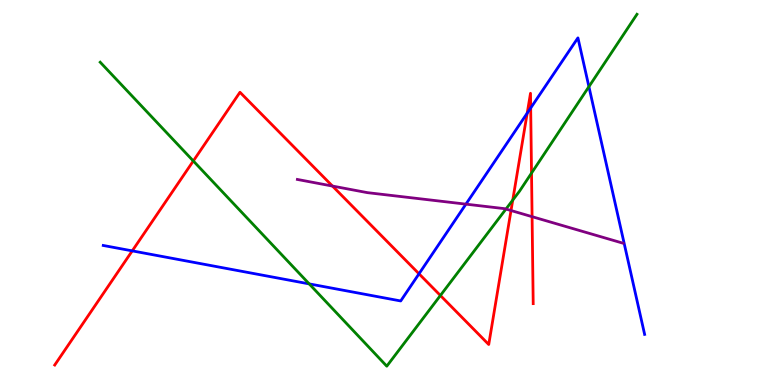[{'lines': ['blue', 'red'], 'intersections': [{'x': 1.71, 'y': 3.48}, {'x': 5.41, 'y': 2.89}, {'x': 6.8, 'y': 7.06}, {'x': 6.85, 'y': 7.19}]}, {'lines': ['green', 'red'], 'intersections': [{'x': 2.49, 'y': 5.82}, {'x': 5.68, 'y': 2.33}, {'x': 6.62, 'y': 4.8}, {'x': 6.86, 'y': 5.5}]}, {'lines': ['purple', 'red'], 'intersections': [{'x': 4.29, 'y': 5.17}, {'x': 6.59, 'y': 4.53}, {'x': 6.87, 'y': 4.37}]}, {'lines': ['blue', 'green'], 'intersections': [{'x': 3.99, 'y': 2.63}, {'x': 7.6, 'y': 7.75}]}, {'lines': ['blue', 'purple'], 'intersections': [{'x': 6.01, 'y': 4.7}]}, {'lines': ['green', 'purple'], 'intersections': [{'x': 6.53, 'y': 4.57}]}]